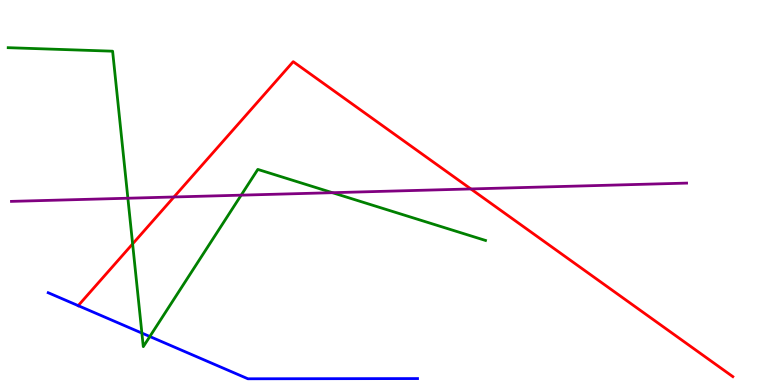[{'lines': ['blue', 'red'], 'intersections': [{'x': 1.01, 'y': 2.06}]}, {'lines': ['green', 'red'], 'intersections': [{'x': 1.71, 'y': 3.67}]}, {'lines': ['purple', 'red'], 'intersections': [{'x': 2.24, 'y': 4.88}, {'x': 6.08, 'y': 5.09}]}, {'lines': ['blue', 'green'], 'intersections': [{'x': 1.83, 'y': 1.35}, {'x': 1.93, 'y': 1.26}]}, {'lines': ['blue', 'purple'], 'intersections': []}, {'lines': ['green', 'purple'], 'intersections': [{'x': 1.65, 'y': 4.85}, {'x': 3.11, 'y': 4.93}, {'x': 4.29, 'y': 5.0}]}]